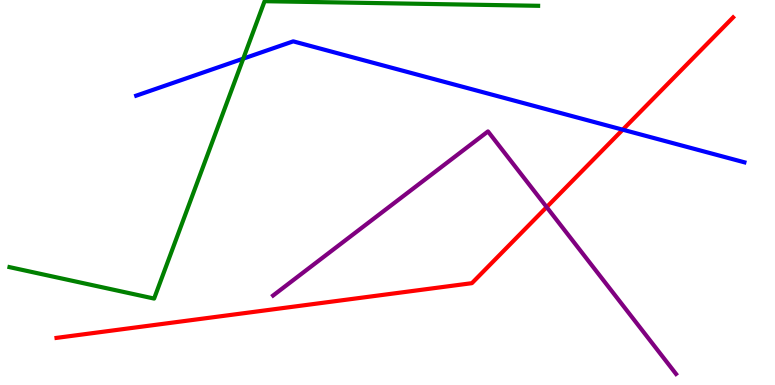[{'lines': ['blue', 'red'], 'intersections': [{'x': 8.04, 'y': 6.63}]}, {'lines': ['green', 'red'], 'intersections': []}, {'lines': ['purple', 'red'], 'intersections': [{'x': 7.05, 'y': 4.62}]}, {'lines': ['blue', 'green'], 'intersections': [{'x': 3.14, 'y': 8.48}]}, {'lines': ['blue', 'purple'], 'intersections': []}, {'lines': ['green', 'purple'], 'intersections': []}]